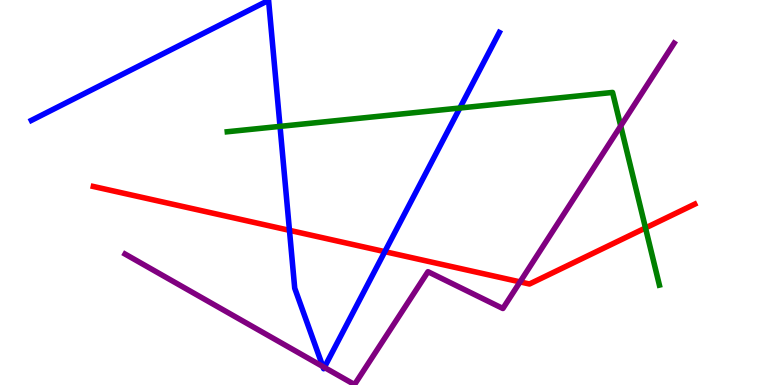[{'lines': ['blue', 'red'], 'intersections': [{'x': 3.73, 'y': 4.02}, {'x': 4.97, 'y': 3.46}]}, {'lines': ['green', 'red'], 'intersections': [{'x': 8.33, 'y': 4.08}]}, {'lines': ['purple', 'red'], 'intersections': [{'x': 6.71, 'y': 2.68}]}, {'lines': ['blue', 'green'], 'intersections': [{'x': 3.61, 'y': 6.72}, {'x': 5.93, 'y': 7.19}]}, {'lines': ['blue', 'purple'], 'intersections': [{'x': 4.17, 'y': 0.479}, {'x': 4.19, 'y': 0.457}]}, {'lines': ['green', 'purple'], 'intersections': [{'x': 8.01, 'y': 6.73}]}]